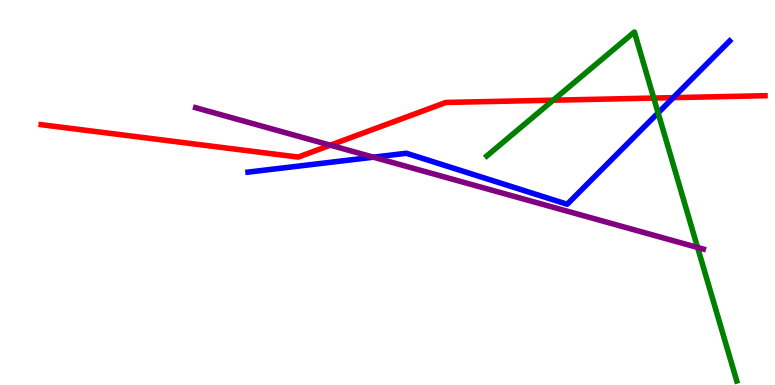[{'lines': ['blue', 'red'], 'intersections': [{'x': 8.69, 'y': 7.46}]}, {'lines': ['green', 'red'], 'intersections': [{'x': 7.14, 'y': 7.4}, {'x': 8.44, 'y': 7.45}]}, {'lines': ['purple', 'red'], 'intersections': [{'x': 4.26, 'y': 6.23}]}, {'lines': ['blue', 'green'], 'intersections': [{'x': 8.49, 'y': 7.07}]}, {'lines': ['blue', 'purple'], 'intersections': [{'x': 4.82, 'y': 5.92}]}, {'lines': ['green', 'purple'], 'intersections': [{'x': 9.0, 'y': 3.57}]}]